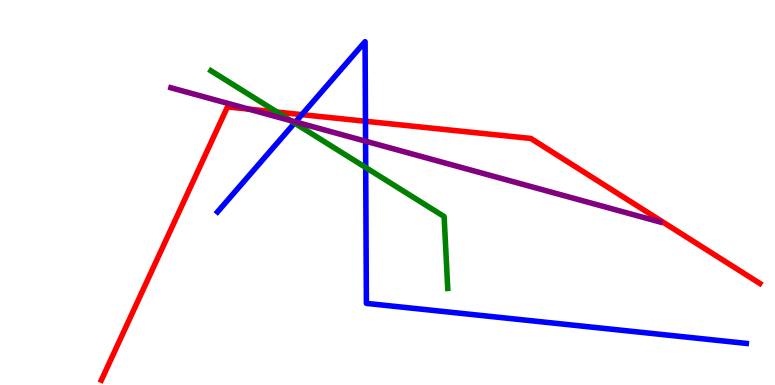[{'lines': ['blue', 'red'], 'intersections': [{'x': 3.89, 'y': 7.02}, {'x': 4.72, 'y': 6.85}]}, {'lines': ['green', 'red'], 'intersections': [{'x': 3.57, 'y': 7.09}]}, {'lines': ['purple', 'red'], 'intersections': [{'x': 3.21, 'y': 7.17}]}, {'lines': ['blue', 'green'], 'intersections': [{'x': 3.8, 'y': 6.8}, {'x': 4.72, 'y': 5.65}]}, {'lines': ['blue', 'purple'], 'intersections': [{'x': 3.81, 'y': 6.83}, {'x': 4.72, 'y': 6.33}]}, {'lines': ['green', 'purple'], 'intersections': [{'x': 3.75, 'y': 6.87}]}]